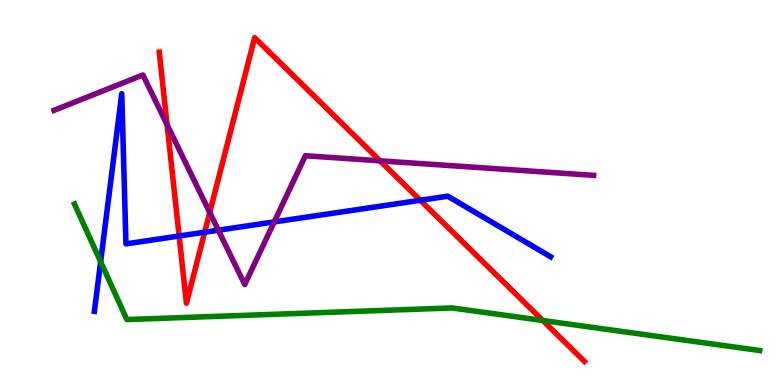[{'lines': ['blue', 'red'], 'intersections': [{'x': 2.31, 'y': 3.87}, {'x': 2.64, 'y': 3.97}, {'x': 5.42, 'y': 4.8}]}, {'lines': ['green', 'red'], 'intersections': [{'x': 7.0, 'y': 1.68}]}, {'lines': ['purple', 'red'], 'intersections': [{'x': 2.16, 'y': 6.76}, {'x': 2.71, 'y': 4.48}, {'x': 4.9, 'y': 5.82}]}, {'lines': ['blue', 'green'], 'intersections': [{'x': 1.3, 'y': 3.2}]}, {'lines': ['blue', 'purple'], 'intersections': [{'x': 2.82, 'y': 4.02}, {'x': 3.54, 'y': 4.24}]}, {'lines': ['green', 'purple'], 'intersections': []}]